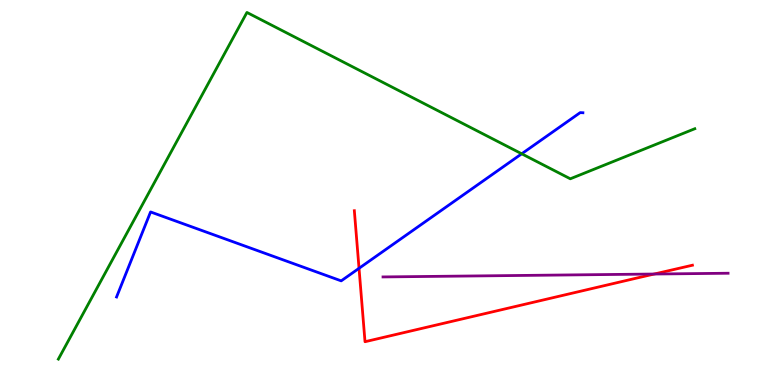[{'lines': ['blue', 'red'], 'intersections': [{'x': 4.63, 'y': 3.03}]}, {'lines': ['green', 'red'], 'intersections': []}, {'lines': ['purple', 'red'], 'intersections': [{'x': 8.44, 'y': 2.88}]}, {'lines': ['blue', 'green'], 'intersections': [{'x': 6.73, 'y': 6.01}]}, {'lines': ['blue', 'purple'], 'intersections': []}, {'lines': ['green', 'purple'], 'intersections': []}]